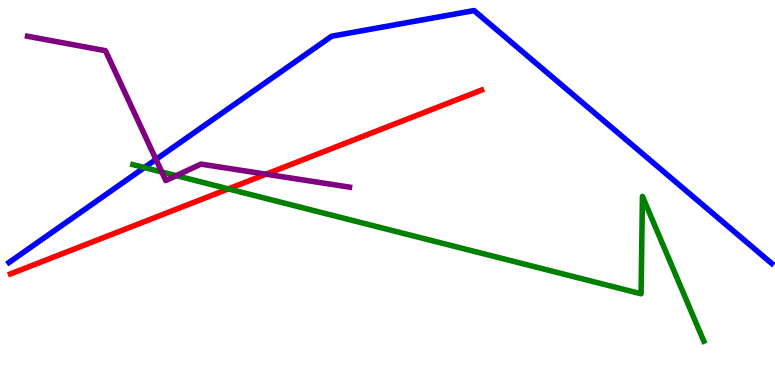[{'lines': ['blue', 'red'], 'intersections': []}, {'lines': ['green', 'red'], 'intersections': [{'x': 2.95, 'y': 5.09}]}, {'lines': ['purple', 'red'], 'intersections': [{'x': 3.43, 'y': 5.48}]}, {'lines': ['blue', 'green'], 'intersections': [{'x': 1.86, 'y': 5.65}]}, {'lines': ['blue', 'purple'], 'intersections': [{'x': 2.01, 'y': 5.86}]}, {'lines': ['green', 'purple'], 'intersections': [{'x': 2.09, 'y': 5.53}, {'x': 2.27, 'y': 5.44}]}]